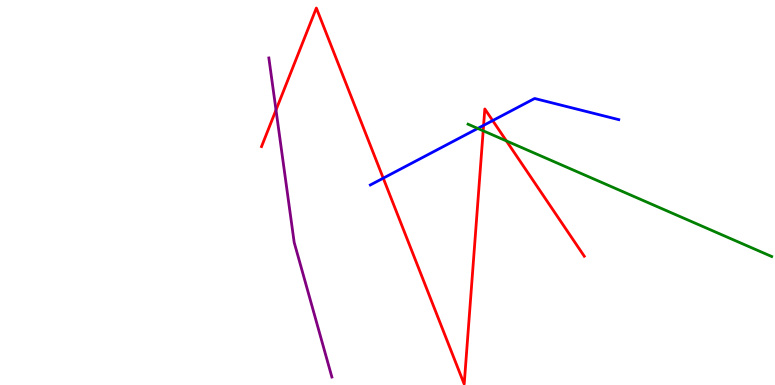[{'lines': ['blue', 'red'], 'intersections': [{'x': 4.95, 'y': 5.37}, {'x': 6.24, 'y': 6.74}, {'x': 6.36, 'y': 6.87}]}, {'lines': ['green', 'red'], 'intersections': [{'x': 6.23, 'y': 6.6}, {'x': 6.53, 'y': 6.34}]}, {'lines': ['purple', 'red'], 'intersections': [{'x': 3.56, 'y': 7.14}]}, {'lines': ['blue', 'green'], 'intersections': [{'x': 6.16, 'y': 6.66}]}, {'lines': ['blue', 'purple'], 'intersections': []}, {'lines': ['green', 'purple'], 'intersections': []}]